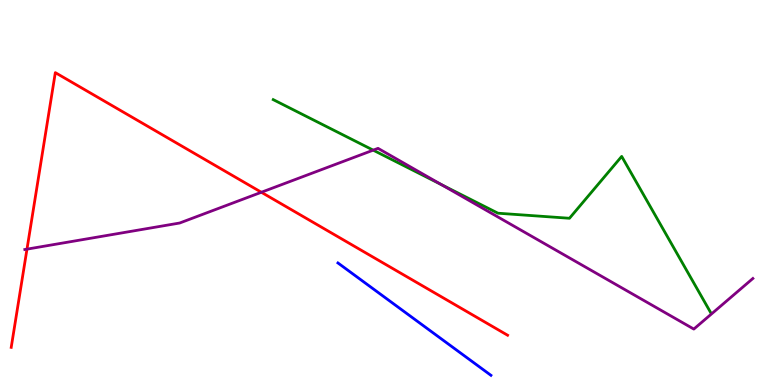[{'lines': ['blue', 'red'], 'intersections': []}, {'lines': ['green', 'red'], 'intersections': []}, {'lines': ['purple', 'red'], 'intersections': [{'x': 0.348, 'y': 3.53}, {'x': 3.37, 'y': 5.01}]}, {'lines': ['blue', 'green'], 'intersections': []}, {'lines': ['blue', 'purple'], 'intersections': []}, {'lines': ['green', 'purple'], 'intersections': [{'x': 4.82, 'y': 6.1}, {'x': 5.7, 'y': 5.2}]}]